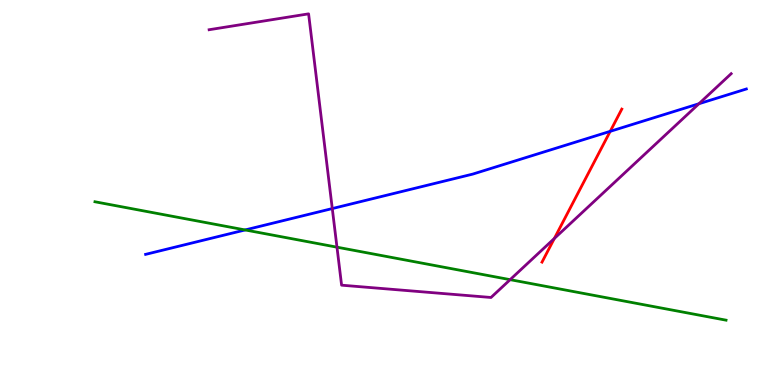[{'lines': ['blue', 'red'], 'intersections': [{'x': 7.87, 'y': 6.59}]}, {'lines': ['green', 'red'], 'intersections': []}, {'lines': ['purple', 'red'], 'intersections': [{'x': 7.15, 'y': 3.81}]}, {'lines': ['blue', 'green'], 'intersections': [{'x': 3.16, 'y': 4.03}]}, {'lines': ['blue', 'purple'], 'intersections': [{'x': 4.29, 'y': 4.58}, {'x': 9.02, 'y': 7.31}]}, {'lines': ['green', 'purple'], 'intersections': [{'x': 4.35, 'y': 3.58}, {'x': 6.58, 'y': 2.74}]}]